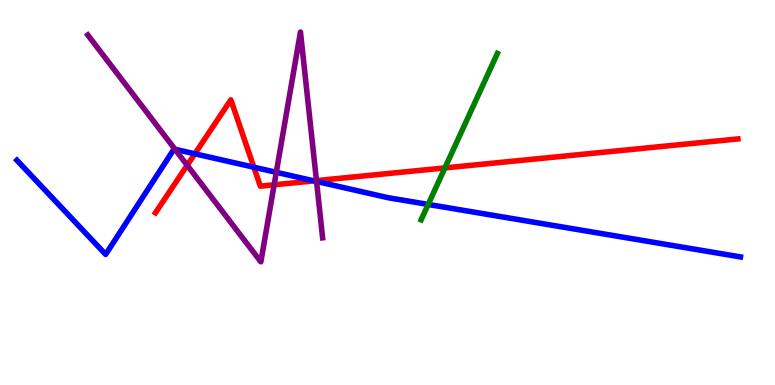[{'lines': ['blue', 'red'], 'intersections': [{'x': 2.51, 'y': 6.01}, {'x': 3.28, 'y': 5.66}, {'x': 4.05, 'y': 5.3}]}, {'lines': ['green', 'red'], 'intersections': [{'x': 5.74, 'y': 5.64}]}, {'lines': ['purple', 'red'], 'intersections': [{'x': 2.42, 'y': 5.71}, {'x': 3.54, 'y': 5.2}, {'x': 4.08, 'y': 5.31}]}, {'lines': ['blue', 'green'], 'intersections': [{'x': 5.52, 'y': 4.69}]}, {'lines': ['blue', 'purple'], 'intersections': [{'x': 2.26, 'y': 6.12}, {'x': 3.57, 'y': 5.52}, {'x': 4.08, 'y': 5.29}]}, {'lines': ['green', 'purple'], 'intersections': []}]